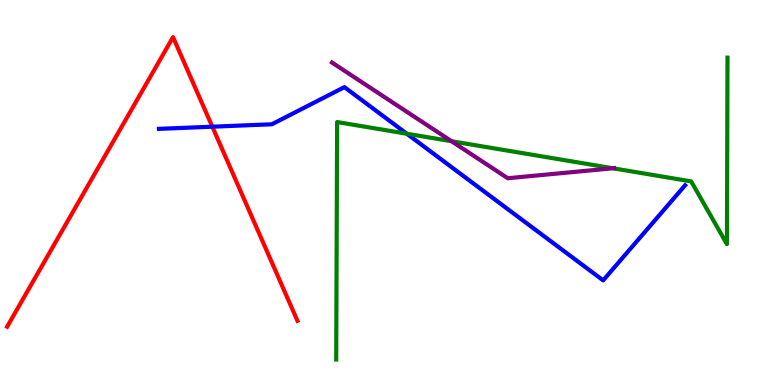[{'lines': ['blue', 'red'], 'intersections': [{'x': 2.74, 'y': 6.71}]}, {'lines': ['green', 'red'], 'intersections': []}, {'lines': ['purple', 'red'], 'intersections': []}, {'lines': ['blue', 'green'], 'intersections': [{'x': 5.25, 'y': 6.53}]}, {'lines': ['blue', 'purple'], 'intersections': []}, {'lines': ['green', 'purple'], 'intersections': [{'x': 5.83, 'y': 6.33}, {'x': 7.91, 'y': 5.63}]}]